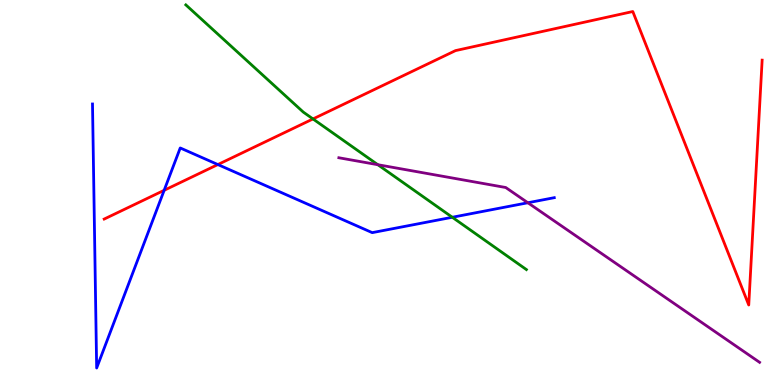[{'lines': ['blue', 'red'], 'intersections': [{'x': 2.12, 'y': 5.06}, {'x': 2.81, 'y': 5.73}]}, {'lines': ['green', 'red'], 'intersections': [{'x': 4.04, 'y': 6.91}]}, {'lines': ['purple', 'red'], 'intersections': []}, {'lines': ['blue', 'green'], 'intersections': [{'x': 5.84, 'y': 4.36}]}, {'lines': ['blue', 'purple'], 'intersections': [{'x': 6.81, 'y': 4.73}]}, {'lines': ['green', 'purple'], 'intersections': [{'x': 4.88, 'y': 5.72}]}]